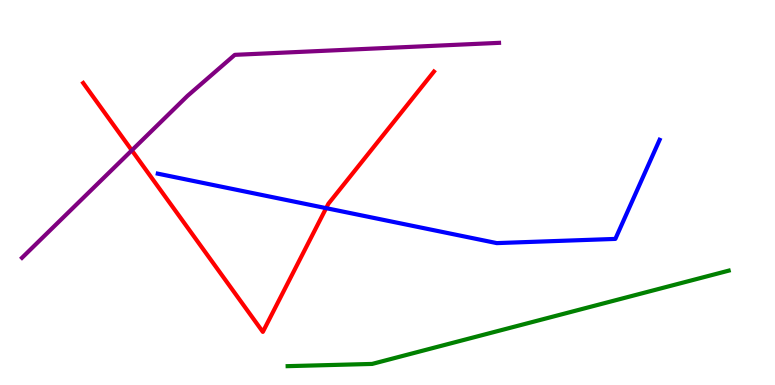[{'lines': ['blue', 'red'], 'intersections': [{'x': 4.21, 'y': 4.59}]}, {'lines': ['green', 'red'], 'intersections': []}, {'lines': ['purple', 'red'], 'intersections': [{'x': 1.7, 'y': 6.09}]}, {'lines': ['blue', 'green'], 'intersections': []}, {'lines': ['blue', 'purple'], 'intersections': []}, {'lines': ['green', 'purple'], 'intersections': []}]